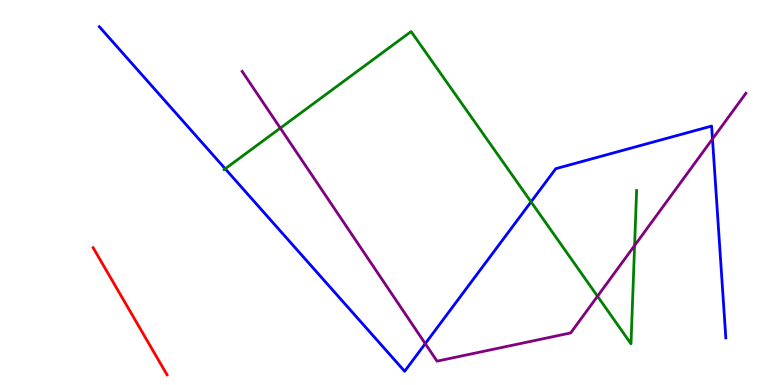[{'lines': ['blue', 'red'], 'intersections': []}, {'lines': ['green', 'red'], 'intersections': []}, {'lines': ['purple', 'red'], 'intersections': []}, {'lines': ['blue', 'green'], 'intersections': [{'x': 2.91, 'y': 5.62}, {'x': 6.85, 'y': 4.76}]}, {'lines': ['blue', 'purple'], 'intersections': [{'x': 5.49, 'y': 1.07}, {'x': 9.19, 'y': 6.39}]}, {'lines': ['green', 'purple'], 'intersections': [{'x': 3.62, 'y': 6.67}, {'x': 7.71, 'y': 2.31}, {'x': 8.19, 'y': 3.62}]}]